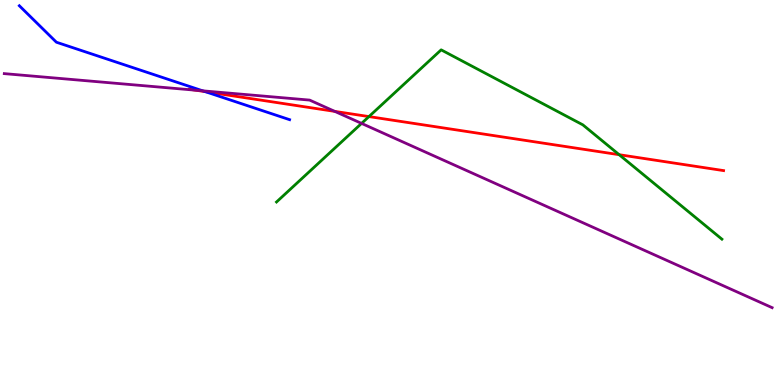[{'lines': ['blue', 'red'], 'intersections': [{'x': 2.65, 'y': 7.62}]}, {'lines': ['green', 'red'], 'intersections': [{'x': 4.76, 'y': 6.97}, {'x': 7.99, 'y': 5.98}]}, {'lines': ['purple', 'red'], 'intersections': [{'x': 2.53, 'y': 7.66}, {'x': 4.32, 'y': 7.11}]}, {'lines': ['blue', 'green'], 'intersections': []}, {'lines': ['blue', 'purple'], 'intersections': [{'x': 2.62, 'y': 7.64}]}, {'lines': ['green', 'purple'], 'intersections': [{'x': 4.67, 'y': 6.79}]}]